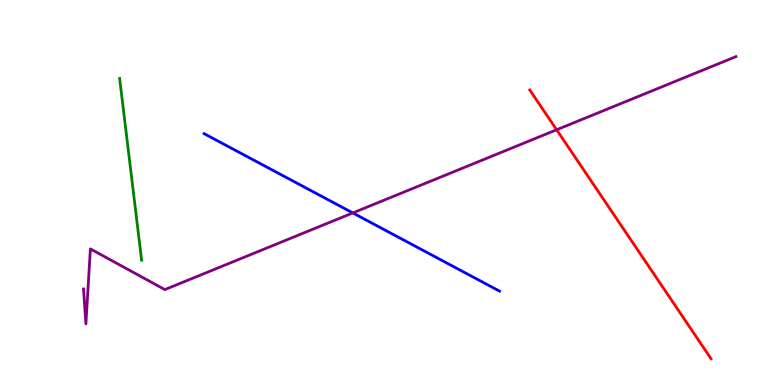[{'lines': ['blue', 'red'], 'intersections': []}, {'lines': ['green', 'red'], 'intersections': []}, {'lines': ['purple', 'red'], 'intersections': [{'x': 7.18, 'y': 6.63}]}, {'lines': ['blue', 'green'], 'intersections': []}, {'lines': ['blue', 'purple'], 'intersections': [{'x': 4.55, 'y': 4.47}]}, {'lines': ['green', 'purple'], 'intersections': []}]